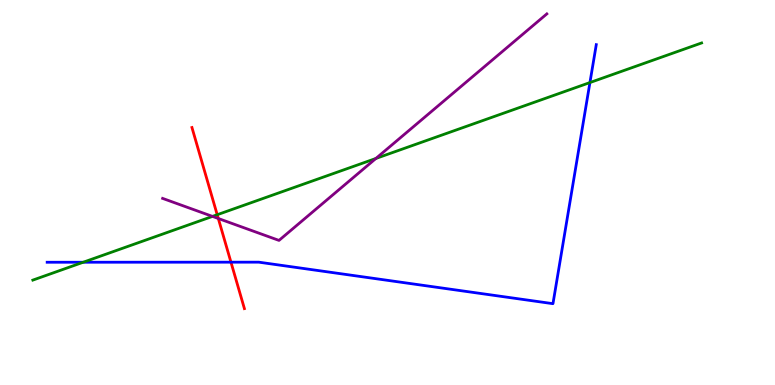[{'lines': ['blue', 'red'], 'intersections': [{'x': 2.98, 'y': 3.19}]}, {'lines': ['green', 'red'], 'intersections': [{'x': 2.8, 'y': 4.42}]}, {'lines': ['purple', 'red'], 'intersections': [{'x': 2.82, 'y': 4.32}]}, {'lines': ['blue', 'green'], 'intersections': [{'x': 1.07, 'y': 3.19}, {'x': 7.61, 'y': 7.86}]}, {'lines': ['blue', 'purple'], 'intersections': []}, {'lines': ['green', 'purple'], 'intersections': [{'x': 2.74, 'y': 4.38}, {'x': 4.85, 'y': 5.88}]}]